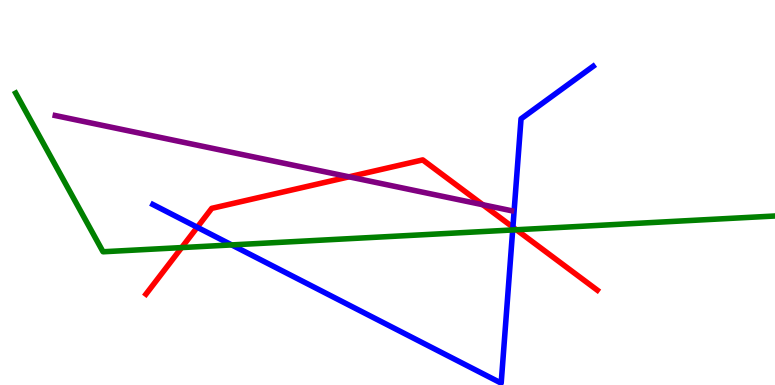[{'lines': ['blue', 'red'], 'intersections': [{'x': 2.55, 'y': 4.1}, {'x': 6.62, 'y': 4.1}]}, {'lines': ['green', 'red'], 'intersections': [{'x': 2.34, 'y': 3.57}, {'x': 6.66, 'y': 4.03}]}, {'lines': ['purple', 'red'], 'intersections': [{'x': 4.5, 'y': 5.41}, {'x': 6.23, 'y': 4.68}]}, {'lines': ['blue', 'green'], 'intersections': [{'x': 2.99, 'y': 3.64}, {'x': 6.62, 'y': 4.03}]}, {'lines': ['blue', 'purple'], 'intersections': []}, {'lines': ['green', 'purple'], 'intersections': []}]